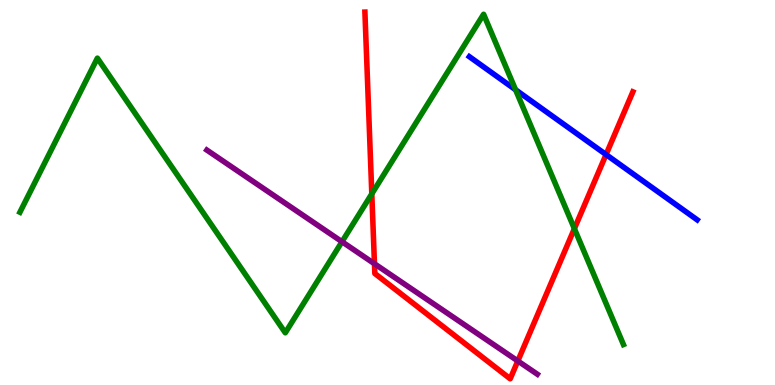[{'lines': ['blue', 'red'], 'intersections': [{'x': 7.82, 'y': 5.99}]}, {'lines': ['green', 'red'], 'intersections': [{'x': 4.8, 'y': 4.96}, {'x': 7.41, 'y': 4.06}]}, {'lines': ['purple', 'red'], 'intersections': [{'x': 4.83, 'y': 3.15}, {'x': 6.68, 'y': 0.624}]}, {'lines': ['blue', 'green'], 'intersections': [{'x': 6.65, 'y': 7.67}]}, {'lines': ['blue', 'purple'], 'intersections': []}, {'lines': ['green', 'purple'], 'intersections': [{'x': 4.41, 'y': 3.72}]}]